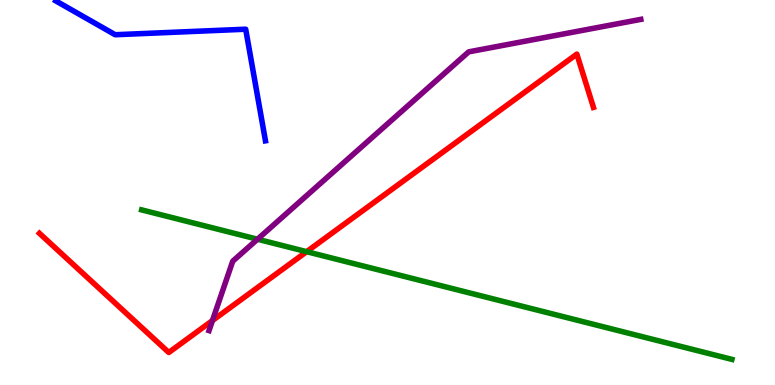[{'lines': ['blue', 'red'], 'intersections': []}, {'lines': ['green', 'red'], 'intersections': [{'x': 3.96, 'y': 3.46}]}, {'lines': ['purple', 'red'], 'intersections': [{'x': 2.74, 'y': 1.67}]}, {'lines': ['blue', 'green'], 'intersections': []}, {'lines': ['blue', 'purple'], 'intersections': []}, {'lines': ['green', 'purple'], 'intersections': [{'x': 3.32, 'y': 3.79}]}]